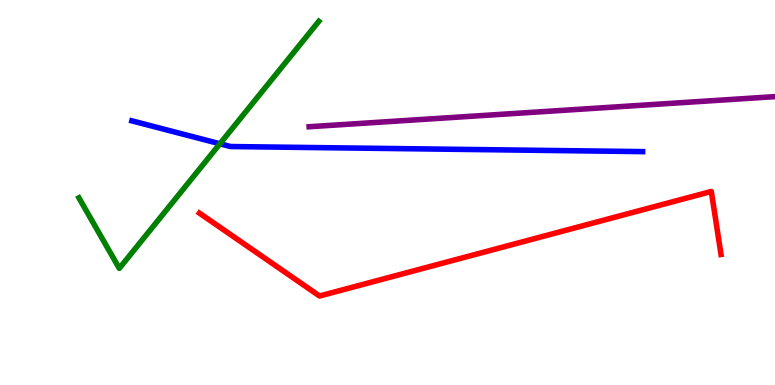[{'lines': ['blue', 'red'], 'intersections': []}, {'lines': ['green', 'red'], 'intersections': []}, {'lines': ['purple', 'red'], 'intersections': []}, {'lines': ['blue', 'green'], 'intersections': [{'x': 2.84, 'y': 6.27}]}, {'lines': ['blue', 'purple'], 'intersections': []}, {'lines': ['green', 'purple'], 'intersections': []}]